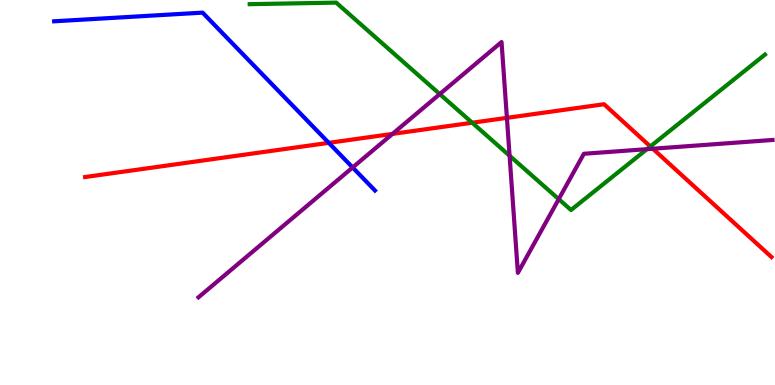[{'lines': ['blue', 'red'], 'intersections': [{'x': 4.24, 'y': 6.29}]}, {'lines': ['green', 'red'], 'intersections': [{'x': 6.09, 'y': 6.81}, {'x': 8.39, 'y': 6.2}]}, {'lines': ['purple', 'red'], 'intersections': [{'x': 5.06, 'y': 6.52}, {'x': 6.54, 'y': 6.94}, {'x': 8.42, 'y': 6.14}]}, {'lines': ['blue', 'green'], 'intersections': []}, {'lines': ['blue', 'purple'], 'intersections': [{'x': 4.55, 'y': 5.65}]}, {'lines': ['green', 'purple'], 'intersections': [{'x': 5.67, 'y': 7.56}, {'x': 6.58, 'y': 5.95}, {'x': 7.21, 'y': 4.83}, {'x': 8.35, 'y': 6.13}]}]